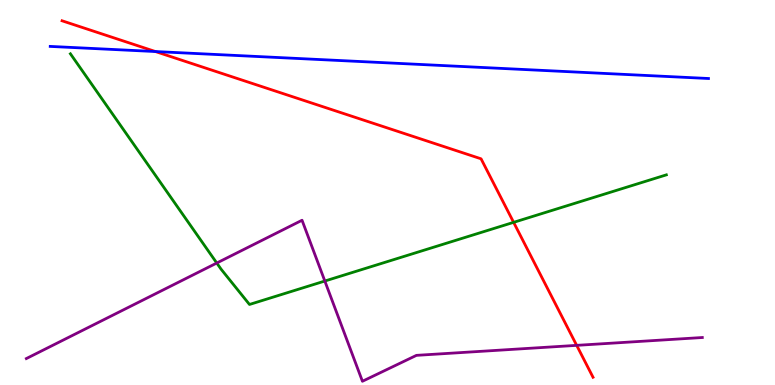[{'lines': ['blue', 'red'], 'intersections': [{'x': 2.01, 'y': 8.66}]}, {'lines': ['green', 'red'], 'intersections': [{'x': 6.63, 'y': 4.22}]}, {'lines': ['purple', 'red'], 'intersections': [{'x': 7.44, 'y': 1.03}]}, {'lines': ['blue', 'green'], 'intersections': []}, {'lines': ['blue', 'purple'], 'intersections': []}, {'lines': ['green', 'purple'], 'intersections': [{'x': 2.8, 'y': 3.17}, {'x': 4.19, 'y': 2.7}]}]